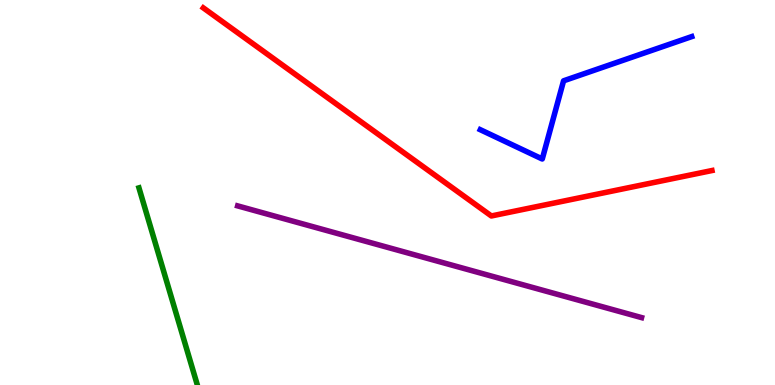[{'lines': ['blue', 'red'], 'intersections': []}, {'lines': ['green', 'red'], 'intersections': []}, {'lines': ['purple', 'red'], 'intersections': []}, {'lines': ['blue', 'green'], 'intersections': []}, {'lines': ['blue', 'purple'], 'intersections': []}, {'lines': ['green', 'purple'], 'intersections': []}]